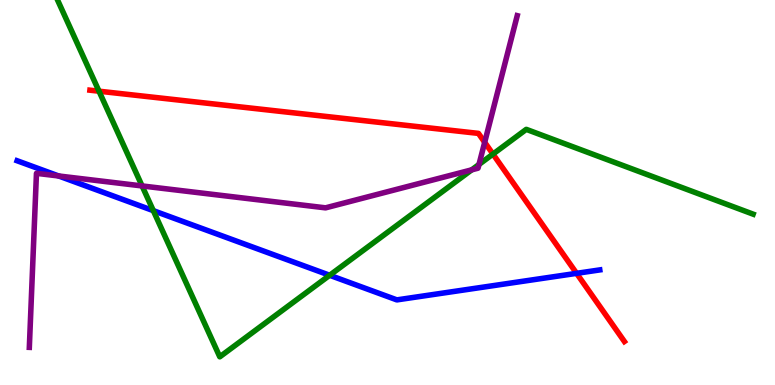[{'lines': ['blue', 'red'], 'intersections': [{'x': 7.44, 'y': 2.9}]}, {'lines': ['green', 'red'], 'intersections': [{'x': 1.28, 'y': 7.63}, {'x': 6.36, 'y': 6.0}]}, {'lines': ['purple', 'red'], 'intersections': [{'x': 6.25, 'y': 6.3}]}, {'lines': ['blue', 'green'], 'intersections': [{'x': 1.98, 'y': 4.53}, {'x': 4.25, 'y': 2.85}]}, {'lines': ['blue', 'purple'], 'intersections': [{'x': 0.757, 'y': 5.43}]}, {'lines': ['green', 'purple'], 'intersections': [{'x': 1.83, 'y': 5.17}, {'x': 6.09, 'y': 5.59}, {'x': 6.18, 'y': 5.73}]}]